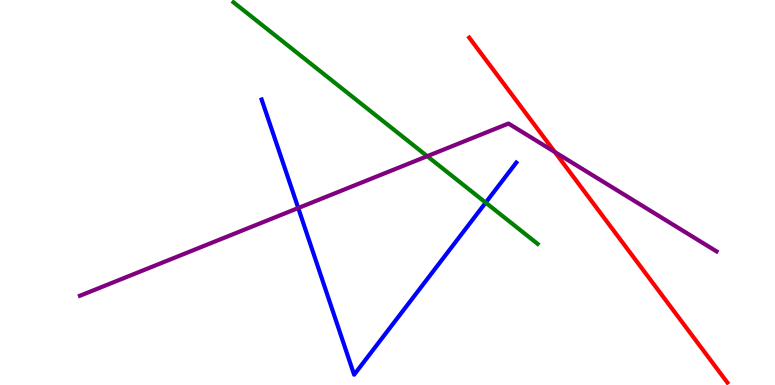[{'lines': ['blue', 'red'], 'intersections': []}, {'lines': ['green', 'red'], 'intersections': []}, {'lines': ['purple', 'red'], 'intersections': [{'x': 7.16, 'y': 6.05}]}, {'lines': ['blue', 'green'], 'intersections': [{'x': 6.27, 'y': 4.74}]}, {'lines': ['blue', 'purple'], 'intersections': [{'x': 3.85, 'y': 4.6}]}, {'lines': ['green', 'purple'], 'intersections': [{'x': 5.51, 'y': 5.94}]}]